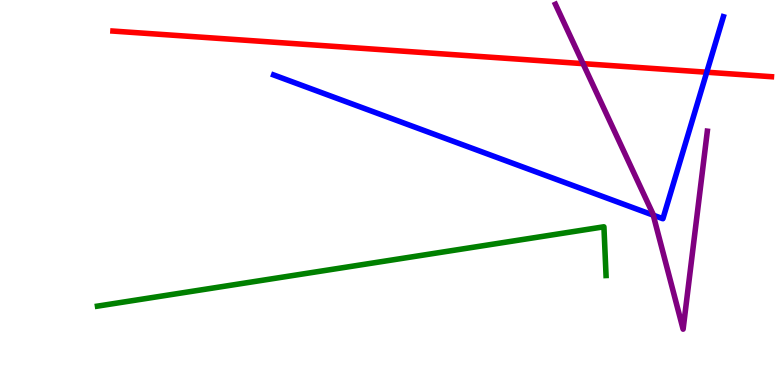[{'lines': ['blue', 'red'], 'intersections': [{'x': 9.12, 'y': 8.12}]}, {'lines': ['green', 'red'], 'intersections': []}, {'lines': ['purple', 'red'], 'intersections': [{'x': 7.52, 'y': 8.35}]}, {'lines': ['blue', 'green'], 'intersections': []}, {'lines': ['blue', 'purple'], 'intersections': [{'x': 8.43, 'y': 4.41}]}, {'lines': ['green', 'purple'], 'intersections': []}]